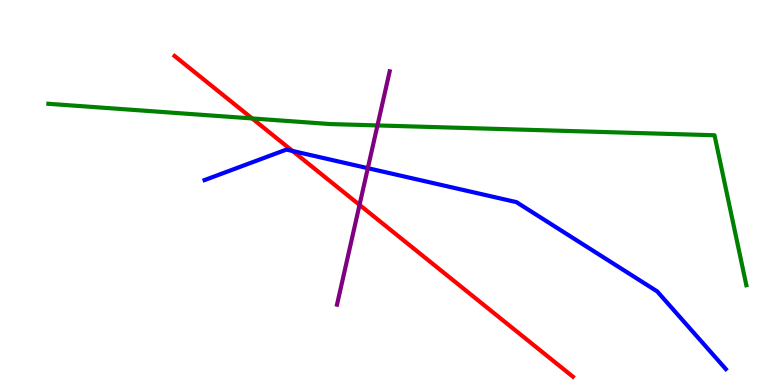[{'lines': ['blue', 'red'], 'intersections': [{'x': 3.77, 'y': 6.08}]}, {'lines': ['green', 'red'], 'intersections': [{'x': 3.25, 'y': 6.92}]}, {'lines': ['purple', 'red'], 'intersections': [{'x': 4.64, 'y': 4.68}]}, {'lines': ['blue', 'green'], 'intersections': []}, {'lines': ['blue', 'purple'], 'intersections': [{'x': 4.75, 'y': 5.63}]}, {'lines': ['green', 'purple'], 'intersections': [{'x': 4.87, 'y': 6.74}]}]